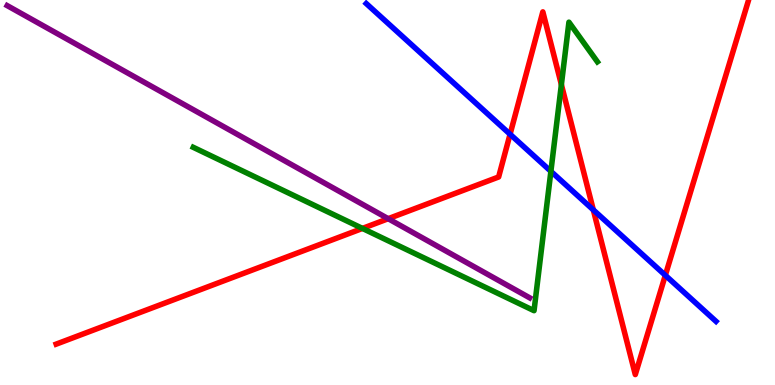[{'lines': ['blue', 'red'], 'intersections': [{'x': 6.58, 'y': 6.51}, {'x': 7.66, 'y': 4.55}, {'x': 8.58, 'y': 2.85}]}, {'lines': ['green', 'red'], 'intersections': [{'x': 4.68, 'y': 4.07}, {'x': 7.24, 'y': 7.8}]}, {'lines': ['purple', 'red'], 'intersections': [{'x': 5.01, 'y': 4.32}]}, {'lines': ['blue', 'green'], 'intersections': [{'x': 7.11, 'y': 5.55}]}, {'lines': ['blue', 'purple'], 'intersections': []}, {'lines': ['green', 'purple'], 'intersections': []}]